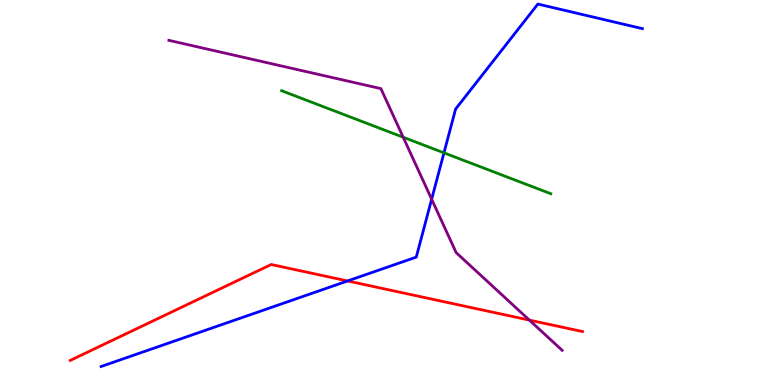[{'lines': ['blue', 'red'], 'intersections': [{'x': 4.48, 'y': 2.7}]}, {'lines': ['green', 'red'], 'intersections': []}, {'lines': ['purple', 'red'], 'intersections': [{'x': 6.83, 'y': 1.69}]}, {'lines': ['blue', 'green'], 'intersections': [{'x': 5.73, 'y': 6.03}]}, {'lines': ['blue', 'purple'], 'intersections': [{'x': 5.57, 'y': 4.83}]}, {'lines': ['green', 'purple'], 'intersections': [{'x': 5.2, 'y': 6.44}]}]